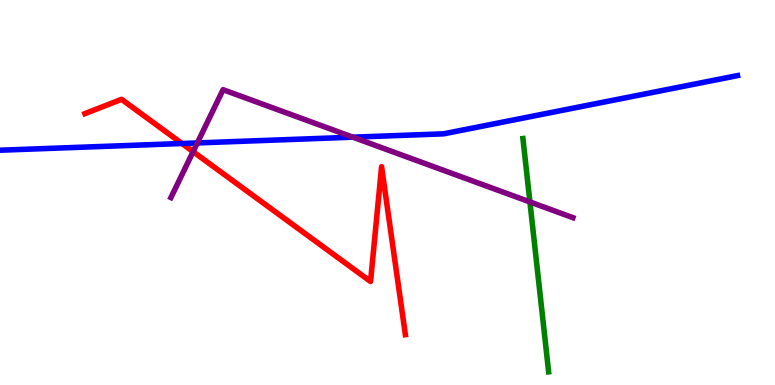[{'lines': ['blue', 'red'], 'intersections': [{'x': 2.35, 'y': 6.27}]}, {'lines': ['green', 'red'], 'intersections': []}, {'lines': ['purple', 'red'], 'intersections': [{'x': 2.49, 'y': 6.06}]}, {'lines': ['blue', 'green'], 'intersections': []}, {'lines': ['blue', 'purple'], 'intersections': [{'x': 2.55, 'y': 6.29}, {'x': 4.55, 'y': 6.44}]}, {'lines': ['green', 'purple'], 'intersections': [{'x': 6.84, 'y': 4.76}]}]